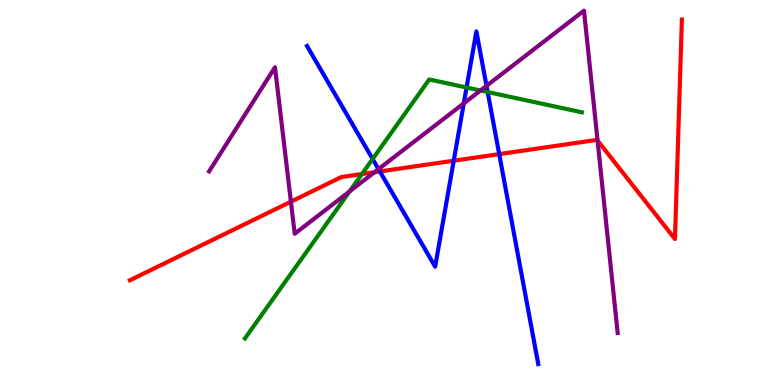[{'lines': ['blue', 'red'], 'intersections': [{'x': 4.9, 'y': 5.55}, {'x': 5.85, 'y': 5.83}, {'x': 6.44, 'y': 6.0}]}, {'lines': ['green', 'red'], 'intersections': [{'x': 4.67, 'y': 5.48}]}, {'lines': ['purple', 'red'], 'intersections': [{'x': 3.75, 'y': 4.76}, {'x': 4.83, 'y': 5.53}, {'x': 7.71, 'y': 6.35}]}, {'lines': ['blue', 'green'], 'intersections': [{'x': 4.81, 'y': 5.87}, {'x': 6.02, 'y': 7.73}, {'x': 6.29, 'y': 7.61}]}, {'lines': ['blue', 'purple'], 'intersections': [{'x': 4.88, 'y': 5.61}, {'x': 5.98, 'y': 7.32}, {'x': 6.28, 'y': 7.77}]}, {'lines': ['green', 'purple'], 'intersections': [{'x': 4.51, 'y': 5.03}, {'x': 6.2, 'y': 7.65}]}]